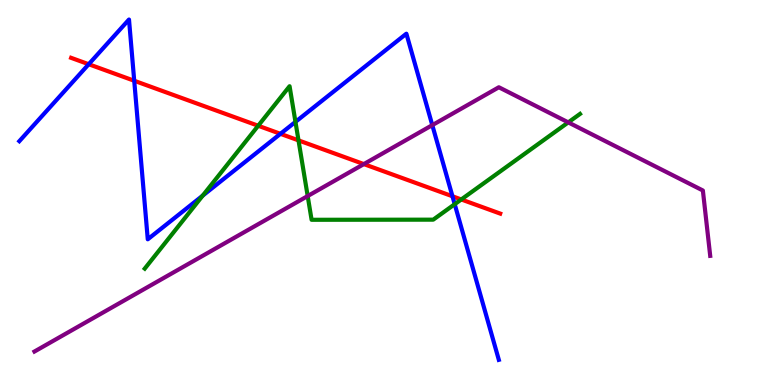[{'lines': ['blue', 'red'], 'intersections': [{'x': 1.14, 'y': 8.33}, {'x': 1.73, 'y': 7.9}, {'x': 3.62, 'y': 6.52}, {'x': 5.84, 'y': 4.9}]}, {'lines': ['green', 'red'], 'intersections': [{'x': 3.33, 'y': 6.73}, {'x': 3.85, 'y': 6.35}, {'x': 5.95, 'y': 4.82}]}, {'lines': ['purple', 'red'], 'intersections': [{'x': 4.69, 'y': 5.74}]}, {'lines': ['blue', 'green'], 'intersections': [{'x': 2.62, 'y': 4.92}, {'x': 3.81, 'y': 6.83}, {'x': 5.87, 'y': 4.7}]}, {'lines': ['blue', 'purple'], 'intersections': [{'x': 5.58, 'y': 6.75}]}, {'lines': ['green', 'purple'], 'intersections': [{'x': 3.97, 'y': 4.91}, {'x': 7.33, 'y': 6.82}]}]